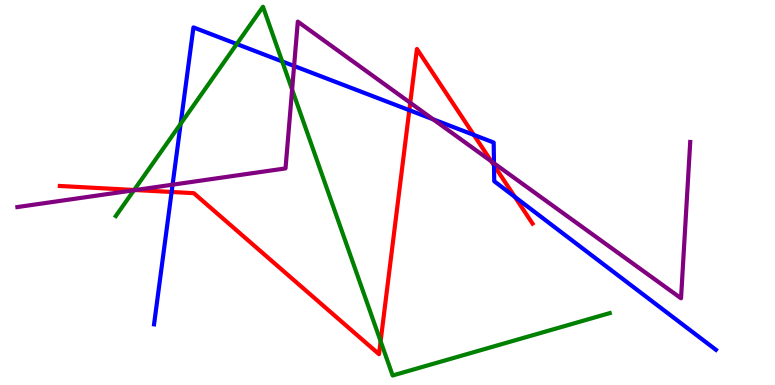[{'lines': ['blue', 'red'], 'intersections': [{'x': 2.21, 'y': 5.01}, {'x': 5.28, 'y': 7.14}, {'x': 6.11, 'y': 6.5}, {'x': 6.37, 'y': 5.7}, {'x': 6.64, 'y': 4.88}]}, {'lines': ['green', 'red'], 'intersections': [{'x': 1.73, 'y': 5.07}, {'x': 4.91, 'y': 1.14}]}, {'lines': ['purple', 'red'], 'intersections': [{'x': 1.75, 'y': 5.06}, {'x': 5.29, 'y': 7.33}, {'x': 6.34, 'y': 5.81}]}, {'lines': ['blue', 'green'], 'intersections': [{'x': 2.33, 'y': 6.78}, {'x': 3.06, 'y': 8.86}, {'x': 3.64, 'y': 8.4}]}, {'lines': ['blue', 'purple'], 'intersections': [{'x': 2.23, 'y': 5.2}, {'x': 3.79, 'y': 8.29}, {'x': 5.59, 'y': 6.9}, {'x': 6.37, 'y': 5.76}]}, {'lines': ['green', 'purple'], 'intersections': [{'x': 1.73, 'y': 5.06}, {'x': 3.77, 'y': 7.67}]}]